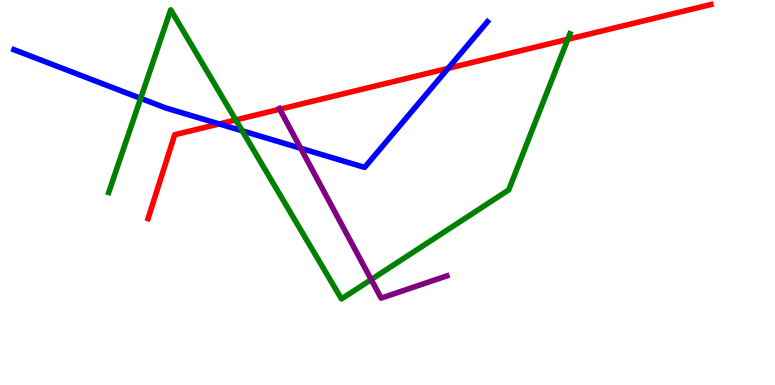[{'lines': ['blue', 'red'], 'intersections': [{'x': 2.83, 'y': 6.78}, {'x': 5.78, 'y': 8.22}]}, {'lines': ['green', 'red'], 'intersections': [{'x': 3.04, 'y': 6.89}, {'x': 7.33, 'y': 8.98}]}, {'lines': ['purple', 'red'], 'intersections': [{'x': 3.61, 'y': 7.16}]}, {'lines': ['blue', 'green'], 'intersections': [{'x': 1.81, 'y': 7.45}, {'x': 3.13, 'y': 6.6}]}, {'lines': ['blue', 'purple'], 'intersections': [{'x': 3.88, 'y': 6.15}]}, {'lines': ['green', 'purple'], 'intersections': [{'x': 4.79, 'y': 2.74}]}]